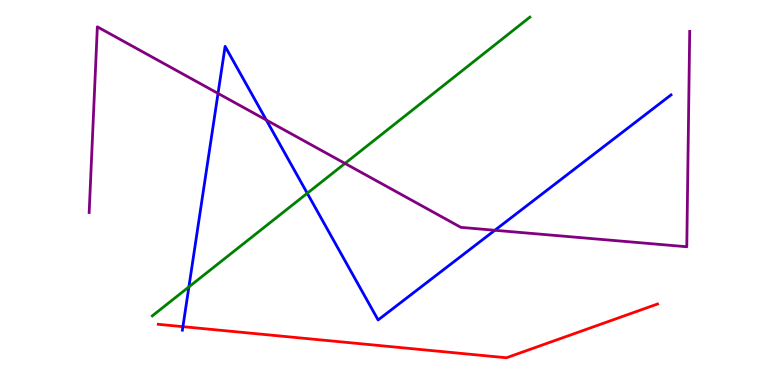[{'lines': ['blue', 'red'], 'intersections': [{'x': 2.36, 'y': 1.52}]}, {'lines': ['green', 'red'], 'intersections': []}, {'lines': ['purple', 'red'], 'intersections': []}, {'lines': ['blue', 'green'], 'intersections': [{'x': 2.44, 'y': 2.55}, {'x': 3.96, 'y': 4.98}]}, {'lines': ['blue', 'purple'], 'intersections': [{'x': 2.81, 'y': 7.57}, {'x': 3.44, 'y': 6.88}, {'x': 6.39, 'y': 4.02}]}, {'lines': ['green', 'purple'], 'intersections': [{'x': 4.45, 'y': 5.76}]}]